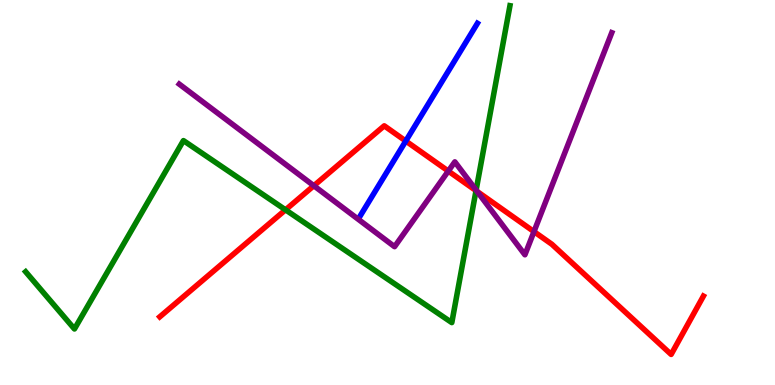[{'lines': ['blue', 'red'], 'intersections': [{'x': 5.24, 'y': 6.34}]}, {'lines': ['green', 'red'], 'intersections': [{'x': 3.68, 'y': 4.55}, {'x': 6.14, 'y': 5.05}]}, {'lines': ['purple', 'red'], 'intersections': [{'x': 4.05, 'y': 5.18}, {'x': 5.78, 'y': 5.56}, {'x': 6.16, 'y': 5.03}, {'x': 6.89, 'y': 3.98}]}, {'lines': ['blue', 'green'], 'intersections': []}, {'lines': ['blue', 'purple'], 'intersections': []}, {'lines': ['green', 'purple'], 'intersections': [{'x': 6.14, 'y': 5.06}]}]